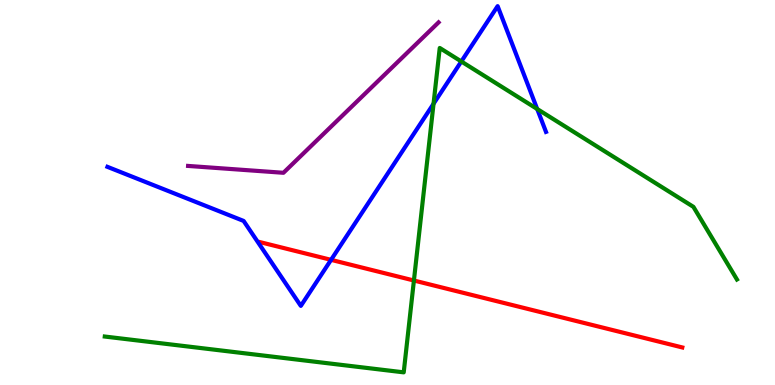[{'lines': ['blue', 'red'], 'intersections': [{'x': 4.27, 'y': 3.25}]}, {'lines': ['green', 'red'], 'intersections': [{'x': 5.34, 'y': 2.71}]}, {'lines': ['purple', 'red'], 'intersections': []}, {'lines': ['blue', 'green'], 'intersections': [{'x': 5.59, 'y': 7.3}, {'x': 5.95, 'y': 8.4}, {'x': 6.93, 'y': 7.17}]}, {'lines': ['blue', 'purple'], 'intersections': []}, {'lines': ['green', 'purple'], 'intersections': []}]